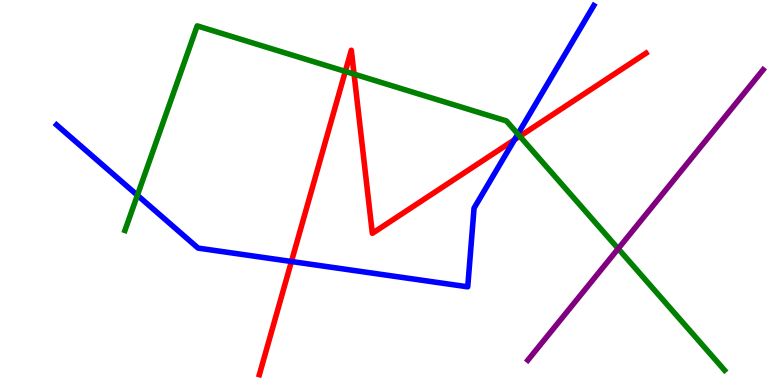[{'lines': ['blue', 'red'], 'intersections': [{'x': 3.76, 'y': 3.21}, {'x': 6.64, 'y': 6.37}]}, {'lines': ['green', 'red'], 'intersections': [{'x': 4.46, 'y': 8.15}, {'x': 4.57, 'y': 8.08}, {'x': 6.71, 'y': 6.46}]}, {'lines': ['purple', 'red'], 'intersections': []}, {'lines': ['blue', 'green'], 'intersections': [{'x': 1.77, 'y': 4.93}, {'x': 6.68, 'y': 6.52}]}, {'lines': ['blue', 'purple'], 'intersections': []}, {'lines': ['green', 'purple'], 'intersections': [{'x': 7.98, 'y': 3.54}]}]